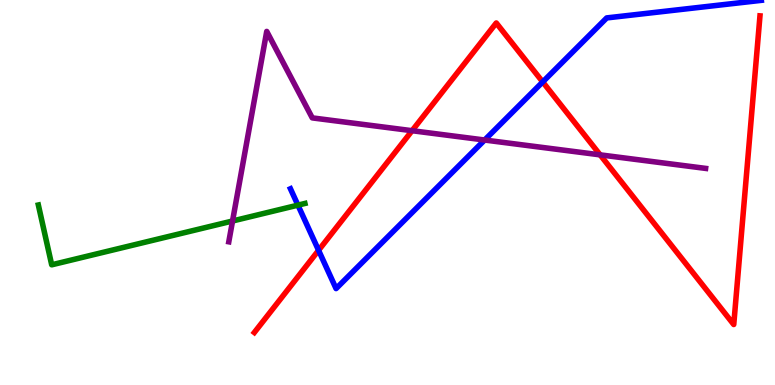[{'lines': ['blue', 'red'], 'intersections': [{'x': 4.11, 'y': 3.5}, {'x': 7.0, 'y': 7.87}]}, {'lines': ['green', 'red'], 'intersections': []}, {'lines': ['purple', 'red'], 'intersections': [{'x': 5.32, 'y': 6.61}, {'x': 7.74, 'y': 5.98}]}, {'lines': ['blue', 'green'], 'intersections': [{'x': 3.84, 'y': 4.67}]}, {'lines': ['blue', 'purple'], 'intersections': [{'x': 6.25, 'y': 6.36}]}, {'lines': ['green', 'purple'], 'intersections': [{'x': 3.0, 'y': 4.26}]}]